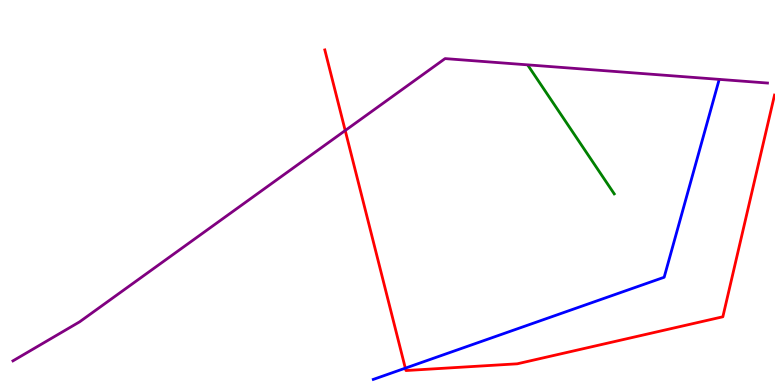[{'lines': ['blue', 'red'], 'intersections': [{'x': 5.23, 'y': 0.438}]}, {'lines': ['green', 'red'], 'intersections': []}, {'lines': ['purple', 'red'], 'intersections': [{'x': 4.45, 'y': 6.61}]}, {'lines': ['blue', 'green'], 'intersections': []}, {'lines': ['blue', 'purple'], 'intersections': []}, {'lines': ['green', 'purple'], 'intersections': []}]